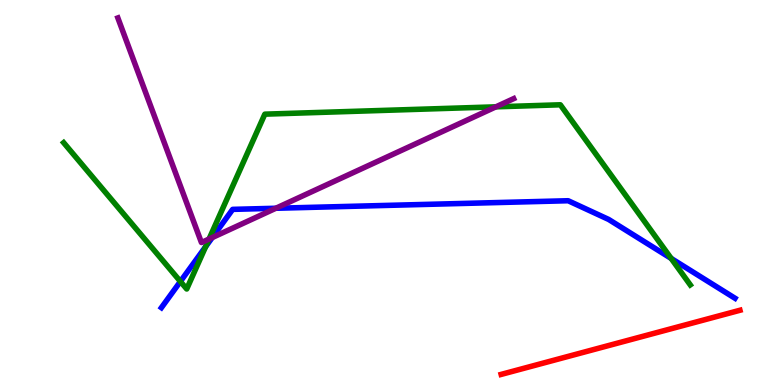[{'lines': ['blue', 'red'], 'intersections': []}, {'lines': ['green', 'red'], 'intersections': []}, {'lines': ['purple', 'red'], 'intersections': []}, {'lines': ['blue', 'green'], 'intersections': [{'x': 2.33, 'y': 2.69}, {'x': 2.65, 'y': 3.59}, {'x': 8.66, 'y': 3.29}]}, {'lines': ['blue', 'purple'], 'intersections': [{'x': 2.74, 'y': 3.83}, {'x': 3.56, 'y': 4.59}]}, {'lines': ['green', 'purple'], 'intersections': [{'x': 2.7, 'y': 3.79}, {'x': 6.4, 'y': 7.23}]}]